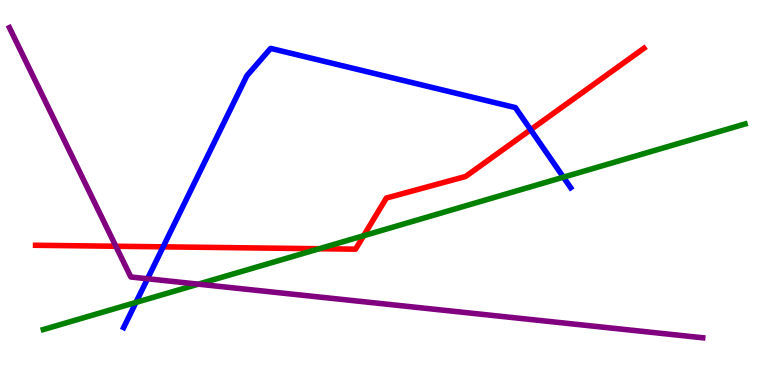[{'lines': ['blue', 'red'], 'intersections': [{'x': 2.11, 'y': 3.59}, {'x': 6.85, 'y': 6.63}]}, {'lines': ['green', 'red'], 'intersections': [{'x': 4.12, 'y': 3.54}, {'x': 4.69, 'y': 3.88}]}, {'lines': ['purple', 'red'], 'intersections': [{'x': 1.49, 'y': 3.6}]}, {'lines': ['blue', 'green'], 'intersections': [{'x': 1.75, 'y': 2.14}, {'x': 7.27, 'y': 5.4}]}, {'lines': ['blue', 'purple'], 'intersections': [{'x': 1.9, 'y': 2.76}]}, {'lines': ['green', 'purple'], 'intersections': [{'x': 2.56, 'y': 2.62}]}]